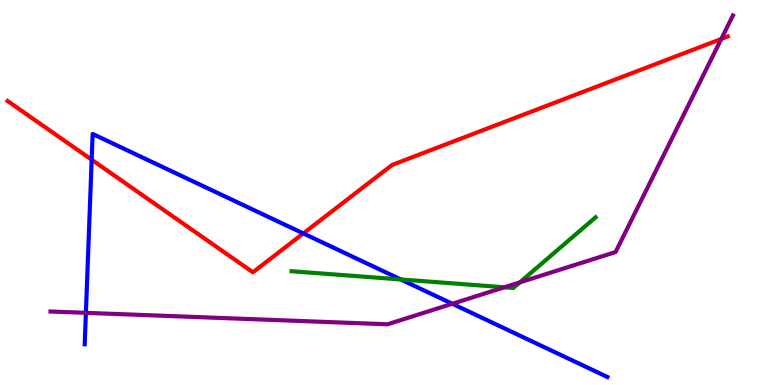[{'lines': ['blue', 'red'], 'intersections': [{'x': 1.18, 'y': 5.85}, {'x': 3.91, 'y': 3.94}]}, {'lines': ['green', 'red'], 'intersections': []}, {'lines': ['purple', 'red'], 'intersections': [{'x': 9.31, 'y': 8.99}]}, {'lines': ['blue', 'green'], 'intersections': [{'x': 5.17, 'y': 2.74}]}, {'lines': ['blue', 'purple'], 'intersections': [{'x': 1.11, 'y': 1.87}, {'x': 5.84, 'y': 2.11}]}, {'lines': ['green', 'purple'], 'intersections': [{'x': 6.51, 'y': 2.54}, {'x': 6.71, 'y': 2.67}]}]